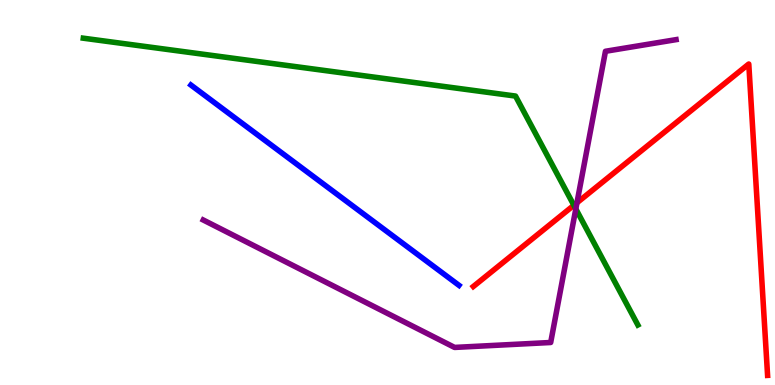[{'lines': ['blue', 'red'], 'intersections': []}, {'lines': ['green', 'red'], 'intersections': [{'x': 7.4, 'y': 4.67}]}, {'lines': ['purple', 'red'], 'intersections': [{'x': 7.44, 'y': 4.73}]}, {'lines': ['blue', 'green'], 'intersections': []}, {'lines': ['blue', 'purple'], 'intersections': []}, {'lines': ['green', 'purple'], 'intersections': [{'x': 7.43, 'y': 4.57}]}]